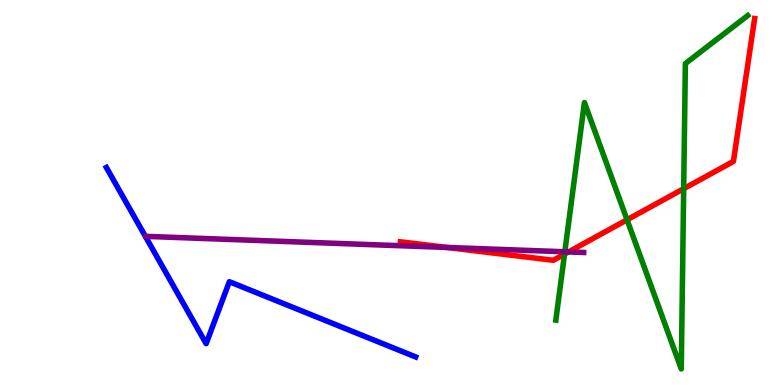[{'lines': ['blue', 'red'], 'intersections': []}, {'lines': ['green', 'red'], 'intersections': [{'x': 7.28, 'y': 3.4}, {'x': 8.09, 'y': 4.29}, {'x': 8.82, 'y': 5.1}]}, {'lines': ['purple', 'red'], 'intersections': [{'x': 5.77, 'y': 3.57}, {'x': 7.34, 'y': 3.46}]}, {'lines': ['blue', 'green'], 'intersections': []}, {'lines': ['blue', 'purple'], 'intersections': []}, {'lines': ['green', 'purple'], 'intersections': [{'x': 7.29, 'y': 3.46}]}]